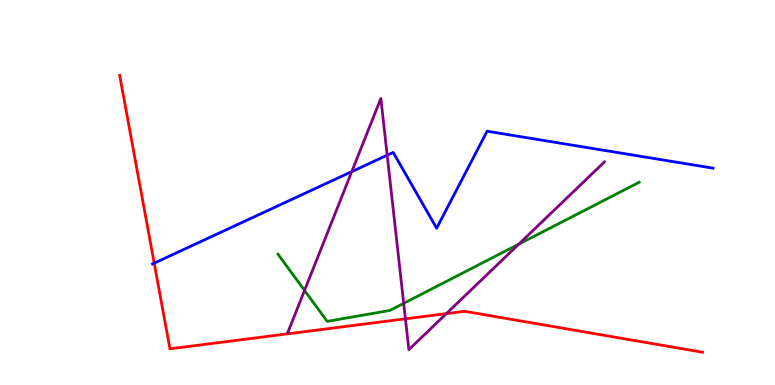[{'lines': ['blue', 'red'], 'intersections': [{'x': 1.99, 'y': 3.16}]}, {'lines': ['green', 'red'], 'intersections': []}, {'lines': ['purple', 'red'], 'intersections': [{'x': 5.23, 'y': 1.72}, {'x': 5.76, 'y': 1.85}]}, {'lines': ['blue', 'green'], 'intersections': []}, {'lines': ['blue', 'purple'], 'intersections': [{'x': 4.54, 'y': 5.54}, {'x': 5.0, 'y': 5.97}]}, {'lines': ['green', 'purple'], 'intersections': [{'x': 3.93, 'y': 2.46}, {'x': 5.21, 'y': 2.12}, {'x': 6.69, 'y': 3.66}]}]